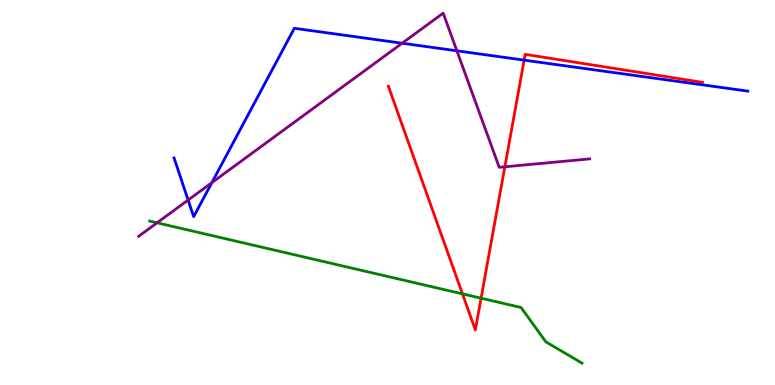[{'lines': ['blue', 'red'], 'intersections': [{'x': 6.76, 'y': 8.44}]}, {'lines': ['green', 'red'], 'intersections': [{'x': 5.97, 'y': 2.37}, {'x': 6.21, 'y': 2.25}]}, {'lines': ['purple', 'red'], 'intersections': [{'x': 6.51, 'y': 5.67}]}, {'lines': ['blue', 'green'], 'intersections': []}, {'lines': ['blue', 'purple'], 'intersections': [{'x': 2.43, 'y': 4.8}, {'x': 2.73, 'y': 5.26}, {'x': 5.19, 'y': 8.88}, {'x': 5.9, 'y': 8.68}]}, {'lines': ['green', 'purple'], 'intersections': [{'x': 2.03, 'y': 4.21}]}]